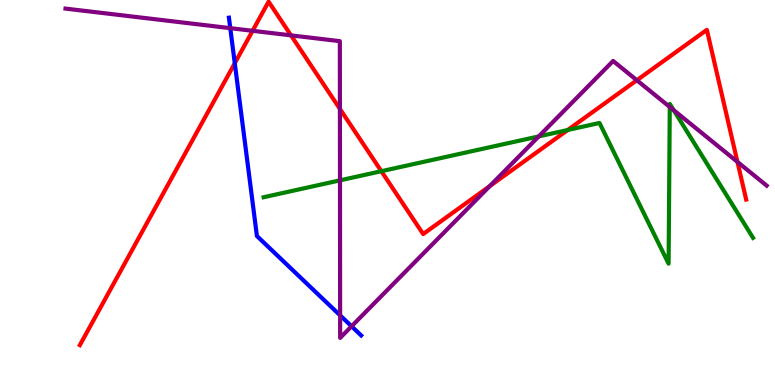[{'lines': ['blue', 'red'], 'intersections': [{'x': 3.03, 'y': 8.36}]}, {'lines': ['green', 'red'], 'intersections': [{'x': 4.92, 'y': 5.55}, {'x': 7.33, 'y': 6.62}]}, {'lines': ['purple', 'red'], 'intersections': [{'x': 3.26, 'y': 9.2}, {'x': 3.75, 'y': 9.08}, {'x': 4.39, 'y': 7.17}, {'x': 6.32, 'y': 5.17}, {'x': 8.22, 'y': 7.92}, {'x': 9.52, 'y': 5.8}]}, {'lines': ['blue', 'green'], 'intersections': []}, {'lines': ['blue', 'purple'], 'intersections': [{'x': 2.97, 'y': 9.27}, {'x': 4.39, 'y': 1.81}, {'x': 4.54, 'y': 1.52}]}, {'lines': ['green', 'purple'], 'intersections': [{'x': 4.39, 'y': 5.32}, {'x': 6.95, 'y': 6.46}, {'x': 8.64, 'y': 7.22}, {'x': 8.69, 'y': 7.14}]}]